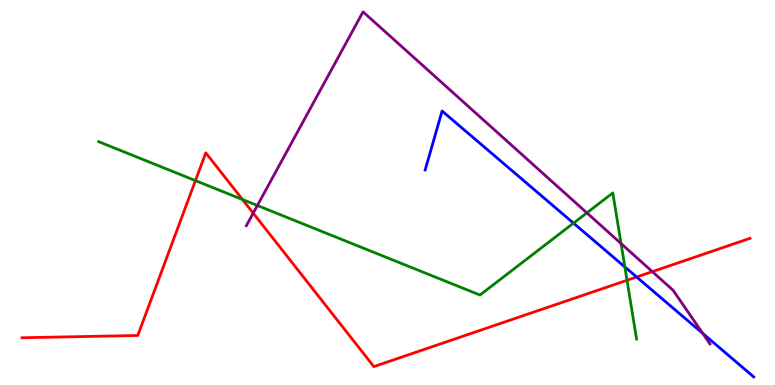[{'lines': ['blue', 'red'], 'intersections': [{'x': 8.21, 'y': 2.81}]}, {'lines': ['green', 'red'], 'intersections': [{'x': 2.52, 'y': 5.31}, {'x': 3.13, 'y': 4.82}, {'x': 8.09, 'y': 2.72}]}, {'lines': ['purple', 'red'], 'intersections': [{'x': 3.27, 'y': 4.46}, {'x': 8.42, 'y': 2.94}]}, {'lines': ['blue', 'green'], 'intersections': [{'x': 7.4, 'y': 4.2}, {'x': 8.06, 'y': 3.07}]}, {'lines': ['blue', 'purple'], 'intersections': [{'x': 9.07, 'y': 1.34}]}, {'lines': ['green', 'purple'], 'intersections': [{'x': 3.32, 'y': 4.66}, {'x': 7.57, 'y': 4.47}, {'x': 8.01, 'y': 3.67}]}]